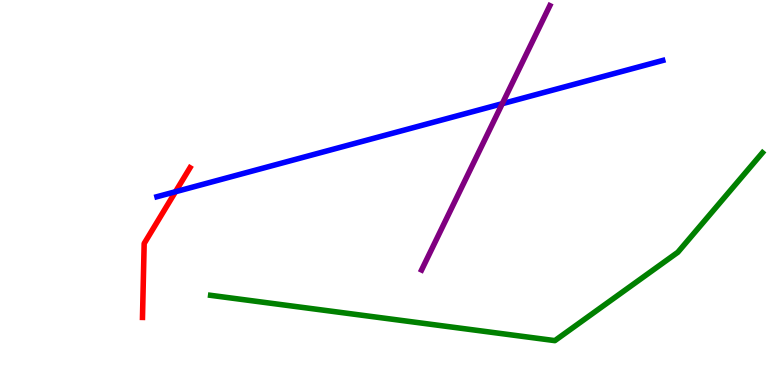[{'lines': ['blue', 'red'], 'intersections': [{'x': 2.26, 'y': 5.02}]}, {'lines': ['green', 'red'], 'intersections': []}, {'lines': ['purple', 'red'], 'intersections': []}, {'lines': ['blue', 'green'], 'intersections': []}, {'lines': ['blue', 'purple'], 'intersections': [{'x': 6.48, 'y': 7.31}]}, {'lines': ['green', 'purple'], 'intersections': []}]